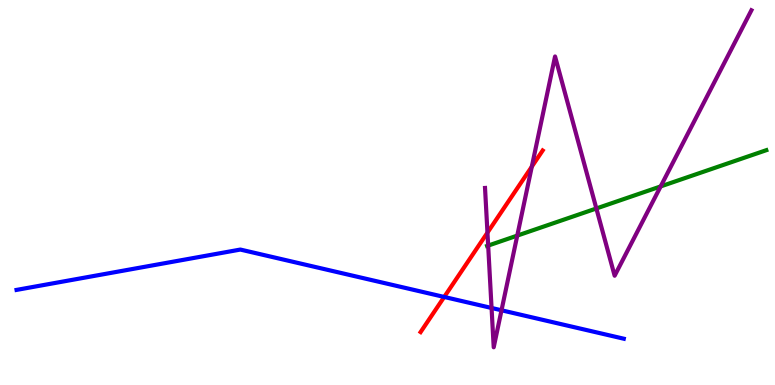[{'lines': ['blue', 'red'], 'intersections': [{'x': 5.73, 'y': 2.29}]}, {'lines': ['green', 'red'], 'intersections': []}, {'lines': ['purple', 'red'], 'intersections': [{'x': 6.29, 'y': 3.96}, {'x': 6.86, 'y': 5.67}]}, {'lines': ['blue', 'green'], 'intersections': []}, {'lines': ['blue', 'purple'], 'intersections': [{'x': 6.34, 'y': 2.0}, {'x': 6.47, 'y': 1.94}]}, {'lines': ['green', 'purple'], 'intersections': [{'x': 6.3, 'y': 3.62}, {'x': 6.67, 'y': 3.88}, {'x': 7.7, 'y': 4.59}, {'x': 8.52, 'y': 5.16}]}]